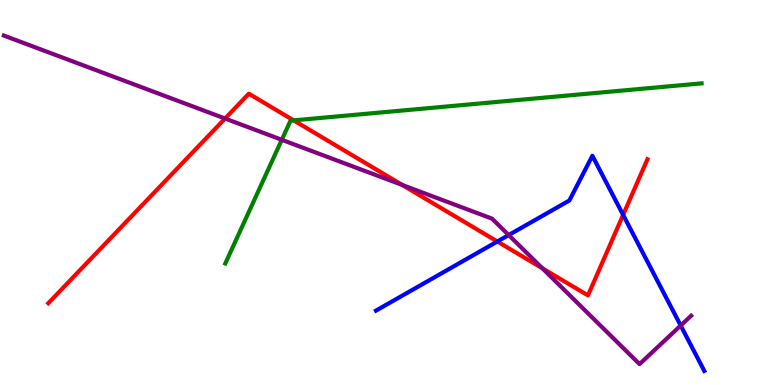[{'lines': ['blue', 'red'], 'intersections': [{'x': 6.42, 'y': 3.73}, {'x': 8.04, 'y': 4.42}]}, {'lines': ['green', 'red'], 'intersections': [{'x': 3.79, 'y': 6.87}]}, {'lines': ['purple', 'red'], 'intersections': [{'x': 2.9, 'y': 6.92}, {'x': 5.19, 'y': 5.2}, {'x': 7.0, 'y': 3.03}]}, {'lines': ['blue', 'green'], 'intersections': []}, {'lines': ['blue', 'purple'], 'intersections': [{'x': 6.56, 'y': 3.89}, {'x': 8.78, 'y': 1.54}]}, {'lines': ['green', 'purple'], 'intersections': [{'x': 3.64, 'y': 6.37}]}]